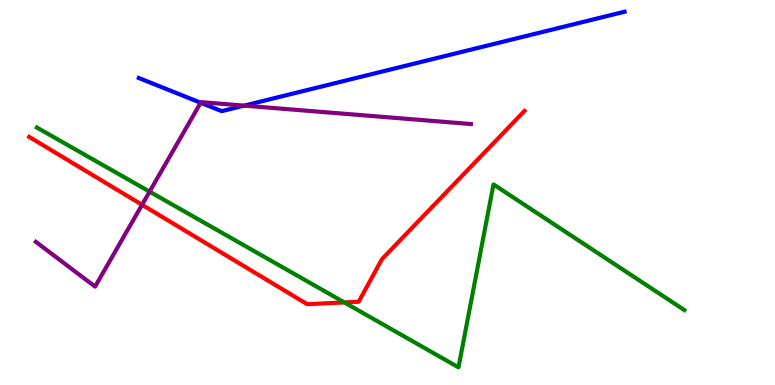[{'lines': ['blue', 'red'], 'intersections': []}, {'lines': ['green', 'red'], 'intersections': [{'x': 4.44, 'y': 2.14}]}, {'lines': ['purple', 'red'], 'intersections': [{'x': 1.83, 'y': 4.68}]}, {'lines': ['blue', 'green'], 'intersections': []}, {'lines': ['blue', 'purple'], 'intersections': [{'x': 2.59, 'y': 7.33}, {'x': 3.15, 'y': 7.26}]}, {'lines': ['green', 'purple'], 'intersections': [{'x': 1.93, 'y': 5.02}]}]